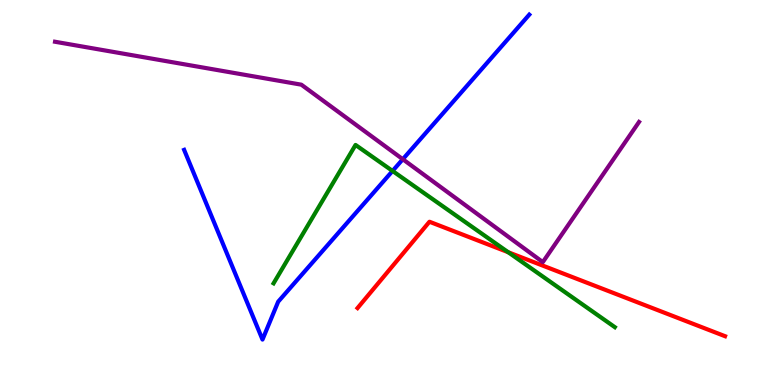[{'lines': ['blue', 'red'], 'intersections': []}, {'lines': ['green', 'red'], 'intersections': [{'x': 6.56, 'y': 3.45}]}, {'lines': ['purple', 'red'], 'intersections': []}, {'lines': ['blue', 'green'], 'intersections': [{'x': 5.07, 'y': 5.56}]}, {'lines': ['blue', 'purple'], 'intersections': [{'x': 5.2, 'y': 5.86}]}, {'lines': ['green', 'purple'], 'intersections': []}]